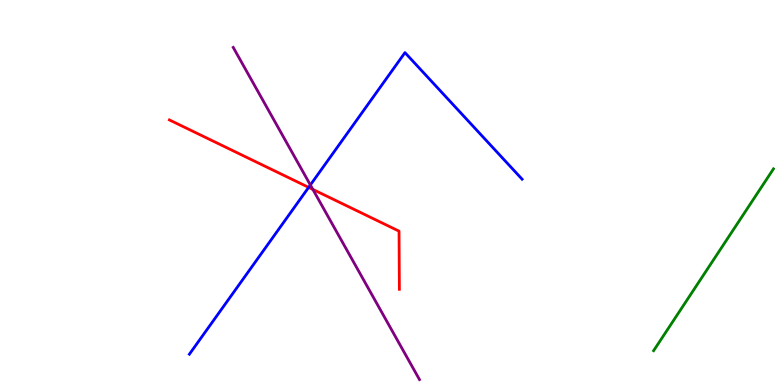[{'lines': ['blue', 'red'], 'intersections': [{'x': 3.98, 'y': 5.13}]}, {'lines': ['green', 'red'], 'intersections': []}, {'lines': ['purple', 'red'], 'intersections': [{'x': 4.04, 'y': 5.08}]}, {'lines': ['blue', 'green'], 'intersections': []}, {'lines': ['blue', 'purple'], 'intersections': [{'x': 4.0, 'y': 5.2}]}, {'lines': ['green', 'purple'], 'intersections': []}]